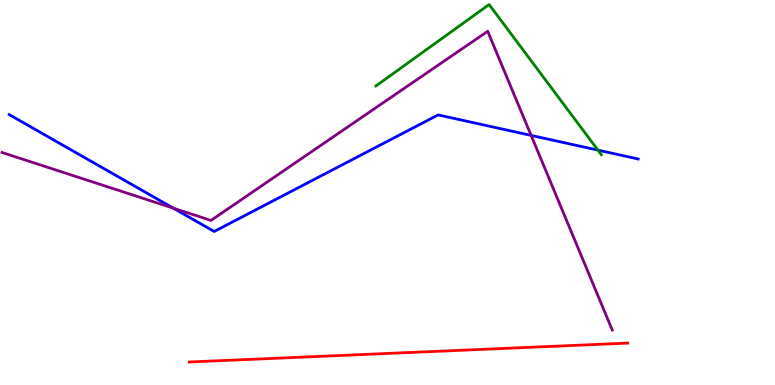[{'lines': ['blue', 'red'], 'intersections': []}, {'lines': ['green', 'red'], 'intersections': []}, {'lines': ['purple', 'red'], 'intersections': []}, {'lines': ['blue', 'green'], 'intersections': [{'x': 7.72, 'y': 6.1}]}, {'lines': ['blue', 'purple'], 'intersections': [{'x': 2.24, 'y': 4.59}, {'x': 6.85, 'y': 6.48}]}, {'lines': ['green', 'purple'], 'intersections': []}]